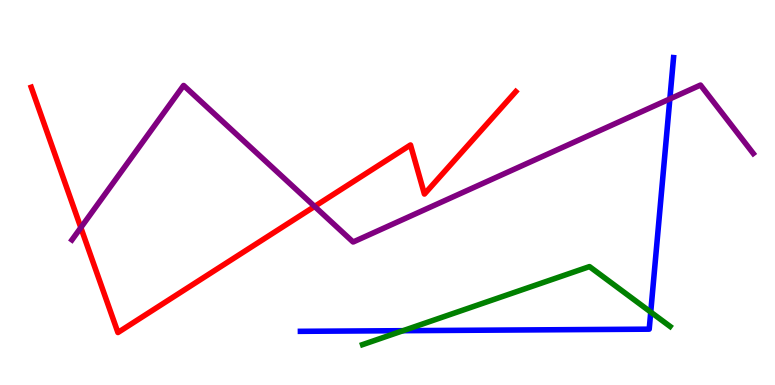[{'lines': ['blue', 'red'], 'intersections': []}, {'lines': ['green', 'red'], 'intersections': []}, {'lines': ['purple', 'red'], 'intersections': [{'x': 1.04, 'y': 4.09}, {'x': 4.06, 'y': 4.64}]}, {'lines': ['blue', 'green'], 'intersections': [{'x': 5.2, 'y': 1.41}, {'x': 8.4, 'y': 1.89}]}, {'lines': ['blue', 'purple'], 'intersections': [{'x': 8.64, 'y': 7.43}]}, {'lines': ['green', 'purple'], 'intersections': []}]